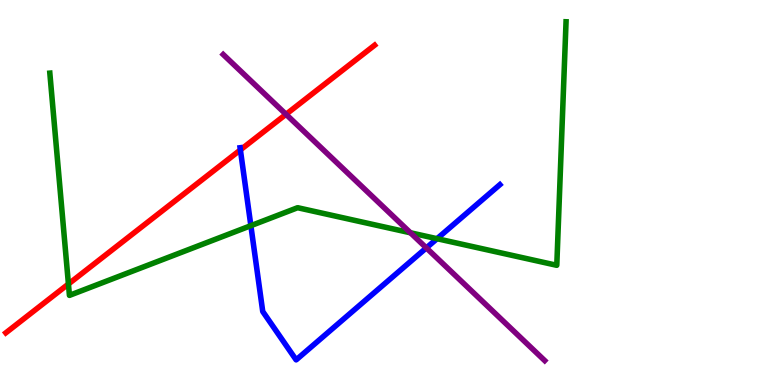[{'lines': ['blue', 'red'], 'intersections': [{'x': 3.1, 'y': 6.11}]}, {'lines': ['green', 'red'], 'intersections': [{'x': 0.883, 'y': 2.62}]}, {'lines': ['purple', 'red'], 'intersections': [{'x': 3.69, 'y': 7.03}]}, {'lines': ['blue', 'green'], 'intersections': [{'x': 3.24, 'y': 4.14}, {'x': 5.64, 'y': 3.8}]}, {'lines': ['blue', 'purple'], 'intersections': [{'x': 5.5, 'y': 3.56}]}, {'lines': ['green', 'purple'], 'intersections': [{'x': 5.3, 'y': 3.95}]}]